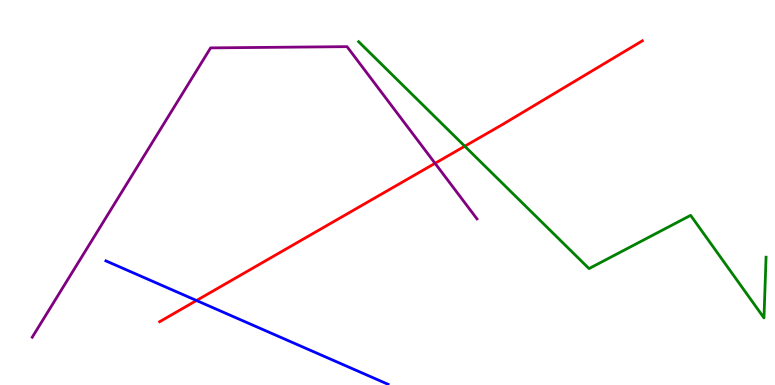[{'lines': ['blue', 'red'], 'intersections': [{'x': 2.54, 'y': 2.19}]}, {'lines': ['green', 'red'], 'intersections': [{'x': 6.0, 'y': 6.2}]}, {'lines': ['purple', 'red'], 'intersections': [{'x': 5.61, 'y': 5.76}]}, {'lines': ['blue', 'green'], 'intersections': []}, {'lines': ['blue', 'purple'], 'intersections': []}, {'lines': ['green', 'purple'], 'intersections': []}]